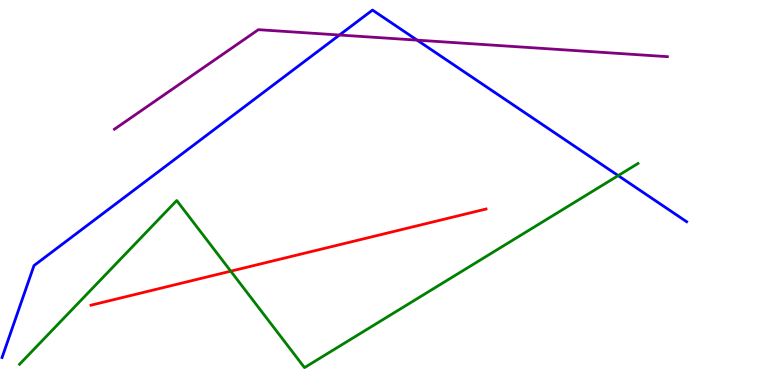[{'lines': ['blue', 'red'], 'intersections': []}, {'lines': ['green', 'red'], 'intersections': [{'x': 2.98, 'y': 2.96}]}, {'lines': ['purple', 'red'], 'intersections': []}, {'lines': ['blue', 'green'], 'intersections': [{'x': 7.98, 'y': 5.44}]}, {'lines': ['blue', 'purple'], 'intersections': [{'x': 4.38, 'y': 9.09}, {'x': 5.38, 'y': 8.96}]}, {'lines': ['green', 'purple'], 'intersections': []}]